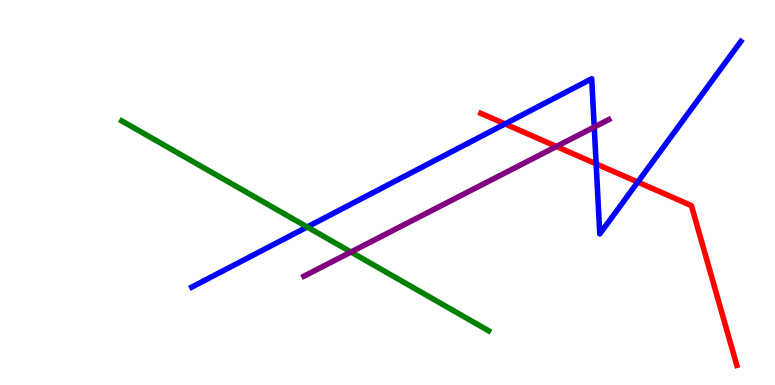[{'lines': ['blue', 'red'], 'intersections': [{'x': 6.52, 'y': 6.78}, {'x': 7.69, 'y': 5.74}, {'x': 8.23, 'y': 5.27}]}, {'lines': ['green', 'red'], 'intersections': []}, {'lines': ['purple', 'red'], 'intersections': [{'x': 7.18, 'y': 6.2}]}, {'lines': ['blue', 'green'], 'intersections': [{'x': 3.96, 'y': 4.1}]}, {'lines': ['blue', 'purple'], 'intersections': [{'x': 7.67, 'y': 6.7}]}, {'lines': ['green', 'purple'], 'intersections': [{'x': 4.53, 'y': 3.45}]}]